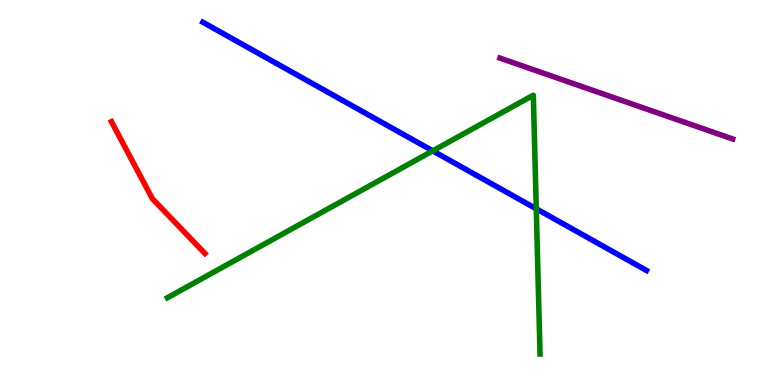[{'lines': ['blue', 'red'], 'intersections': []}, {'lines': ['green', 'red'], 'intersections': []}, {'lines': ['purple', 'red'], 'intersections': []}, {'lines': ['blue', 'green'], 'intersections': [{'x': 5.58, 'y': 6.08}, {'x': 6.92, 'y': 4.58}]}, {'lines': ['blue', 'purple'], 'intersections': []}, {'lines': ['green', 'purple'], 'intersections': []}]